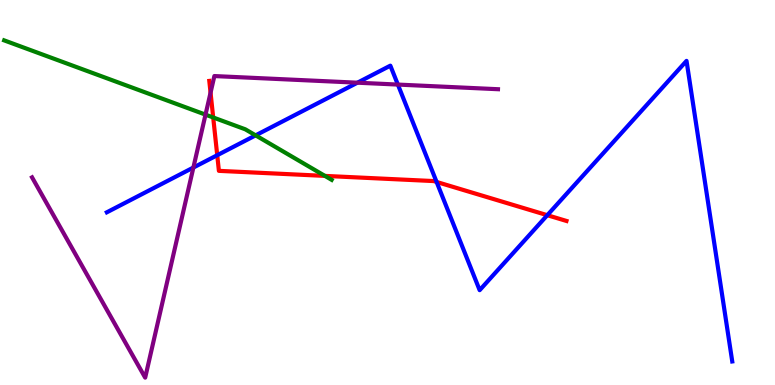[{'lines': ['blue', 'red'], 'intersections': [{'x': 2.8, 'y': 5.97}, {'x': 5.63, 'y': 5.27}, {'x': 7.06, 'y': 4.41}]}, {'lines': ['green', 'red'], 'intersections': [{'x': 2.75, 'y': 6.95}, {'x': 4.19, 'y': 5.43}]}, {'lines': ['purple', 'red'], 'intersections': [{'x': 2.72, 'y': 7.59}]}, {'lines': ['blue', 'green'], 'intersections': [{'x': 3.3, 'y': 6.48}]}, {'lines': ['blue', 'purple'], 'intersections': [{'x': 2.5, 'y': 5.65}, {'x': 4.61, 'y': 7.85}, {'x': 5.13, 'y': 7.8}]}, {'lines': ['green', 'purple'], 'intersections': [{'x': 2.65, 'y': 7.02}]}]